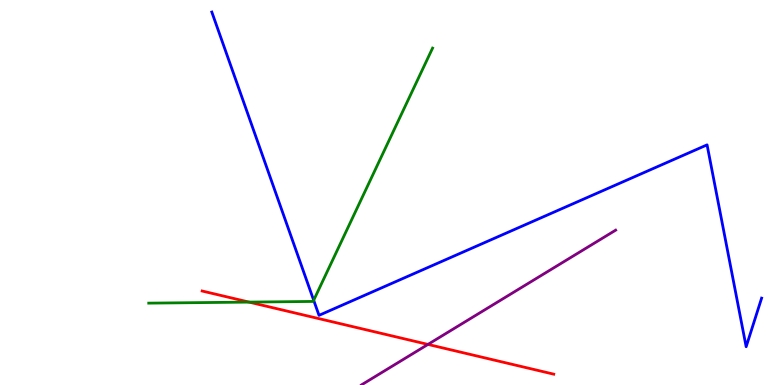[{'lines': ['blue', 'red'], 'intersections': []}, {'lines': ['green', 'red'], 'intersections': [{'x': 3.21, 'y': 2.15}]}, {'lines': ['purple', 'red'], 'intersections': [{'x': 5.52, 'y': 1.05}]}, {'lines': ['blue', 'green'], 'intersections': [{'x': 4.05, 'y': 2.2}]}, {'lines': ['blue', 'purple'], 'intersections': []}, {'lines': ['green', 'purple'], 'intersections': []}]